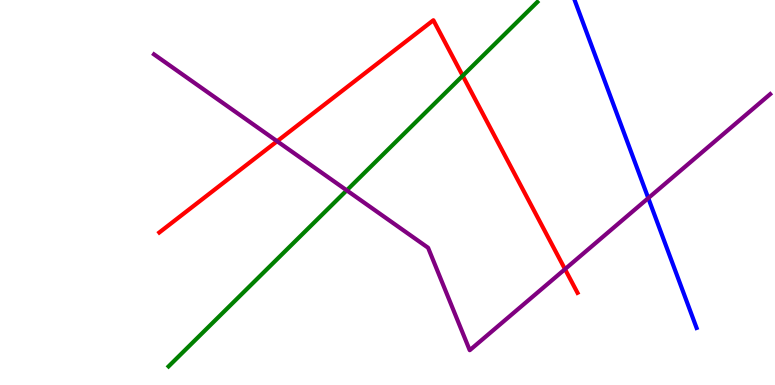[{'lines': ['blue', 'red'], 'intersections': []}, {'lines': ['green', 'red'], 'intersections': [{'x': 5.97, 'y': 8.03}]}, {'lines': ['purple', 'red'], 'intersections': [{'x': 3.58, 'y': 6.33}, {'x': 7.29, 'y': 3.01}]}, {'lines': ['blue', 'green'], 'intersections': []}, {'lines': ['blue', 'purple'], 'intersections': [{'x': 8.36, 'y': 4.85}]}, {'lines': ['green', 'purple'], 'intersections': [{'x': 4.47, 'y': 5.06}]}]